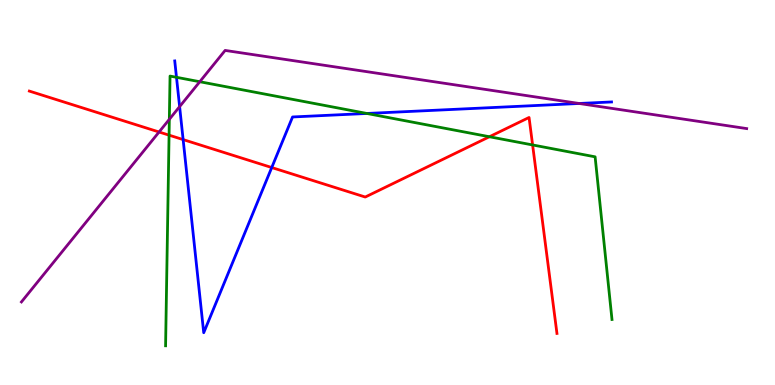[{'lines': ['blue', 'red'], 'intersections': [{'x': 2.36, 'y': 6.37}, {'x': 3.51, 'y': 5.65}]}, {'lines': ['green', 'red'], 'intersections': [{'x': 2.18, 'y': 6.49}, {'x': 6.31, 'y': 6.45}, {'x': 6.87, 'y': 6.24}]}, {'lines': ['purple', 'red'], 'intersections': [{'x': 2.05, 'y': 6.57}]}, {'lines': ['blue', 'green'], 'intersections': [{'x': 2.28, 'y': 7.99}, {'x': 4.73, 'y': 7.05}]}, {'lines': ['blue', 'purple'], 'intersections': [{'x': 2.32, 'y': 7.23}, {'x': 7.47, 'y': 7.31}]}, {'lines': ['green', 'purple'], 'intersections': [{'x': 2.18, 'y': 6.9}, {'x': 2.58, 'y': 7.88}]}]